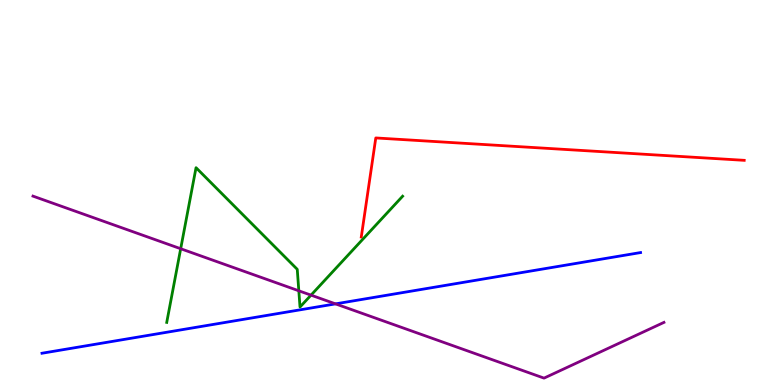[{'lines': ['blue', 'red'], 'intersections': []}, {'lines': ['green', 'red'], 'intersections': []}, {'lines': ['purple', 'red'], 'intersections': []}, {'lines': ['blue', 'green'], 'intersections': []}, {'lines': ['blue', 'purple'], 'intersections': [{'x': 4.33, 'y': 2.11}]}, {'lines': ['green', 'purple'], 'intersections': [{'x': 2.33, 'y': 3.54}, {'x': 3.86, 'y': 2.45}, {'x': 4.01, 'y': 2.33}]}]